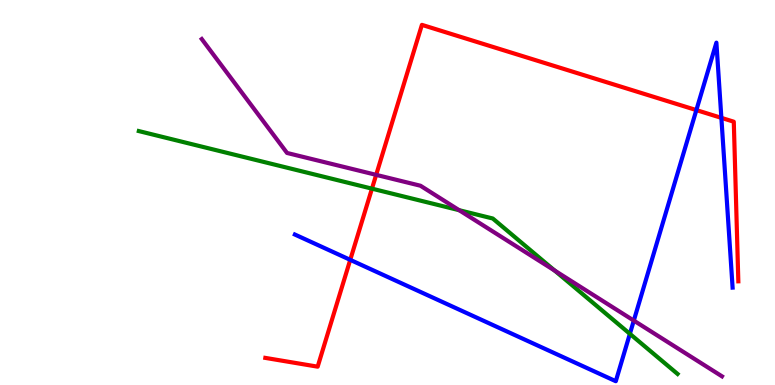[{'lines': ['blue', 'red'], 'intersections': [{'x': 4.52, 'y': 3.25}, {'x': 8.99, 'y': 7.14}, {'x': 9.31, 'y': 6.94}]}, {'lines': ['green', 'red'], 'intersections': [{'x': 4.8, 'y': 5.1}]}, {'lines': ['purple', 'red'], 'intersections': [{'x': 4.85, 'y': 5.46}]}, {'lines': ['blue', 'green'], 'intersections': [{'x': 8.13, 'y': 1.33}]}, {'lines': ['blue', 'purple'], 'intersections': [{'x': 8.18, 'y': 1.67}]}, {'lines': ['green', 'purple'], 'intersections': [{'x': 5.92, 'y': 4.54}, {'x': 7.16, 'y': 2.97}]}]